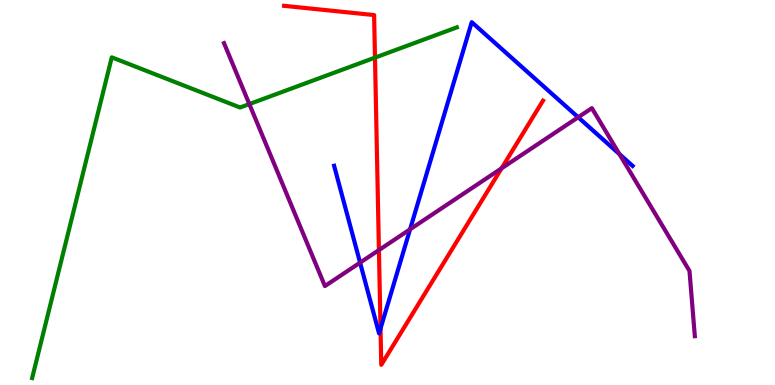[{'lines': ['blue', 'red'], 'intersections': [{'x': 4.91, 'y': 1.47}]}, {'lines': ['green', 'red'], 'intersections': [{'x': 4.84, 'y': 8.5}]}, {'lines': ['purple', 'red'], 'intersections': [{'x': 4.89, 'y': 3.5}, {'x': 6.47, 'y': 5.63}]}, {'lines': ['blue', 'green'], 'intersections': []}, {'lines': ['blue', 'purple'], 'intersections': [{'x': 4.65, 'y': 3.18}, {'x': 5.29, 'y': 4.04}, {'x': 7.46, 'y': 6.95}, {'x': 7.99, 'y': 6.0}]}, {'lines': ['green', 'purple'], 'intersections': [{'x': 3.22, 'y': 7.3}]}]